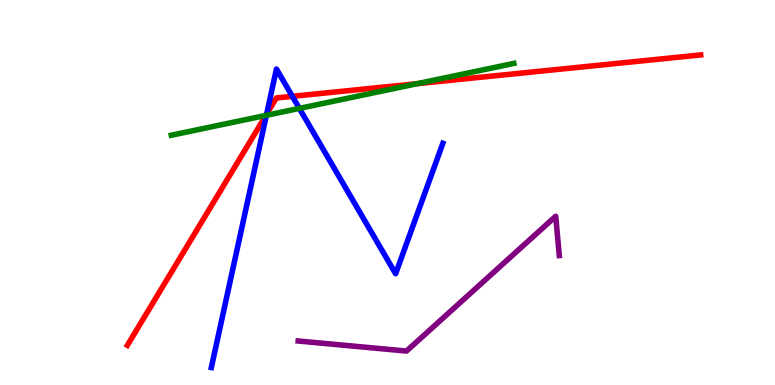[{'lines': ['blue', 'red'], 'intersections': [{'x': 3.44, 'y': 7.04}, {'x': 3.77, 'y': 7.5}]}, {'lines': ['green', 'red'], 'intersections': [{'x': 3.43, 'y': 7.0}, {'x': 5.38, 'y': 7.83}]}, {'lines': ['purple', 'red'], 'intersections': []}, {'lines': ['blue', 'green'], 'intersections': [{'x': 3.44, 'y': 7.0}, {'x': 3.86, 'y': 7.18}]}, {'lines': ['blue', 'purple'], 'intersections': []}, {'lines': ['green', 'purple'], 'intersections': []}]